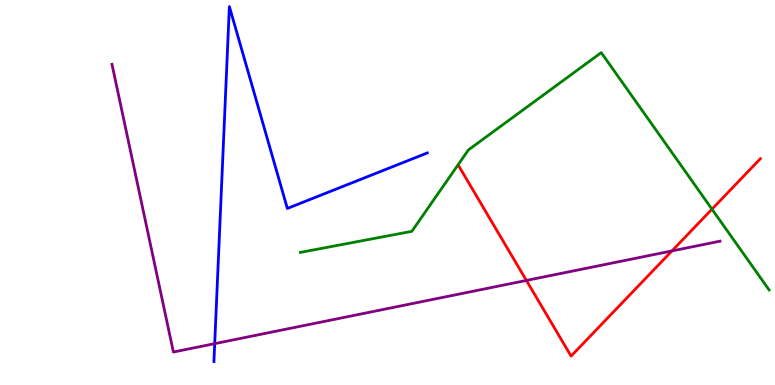[{'lines': ['blue', 'red'], 'intersections': []}, {'lines': ['green', 'red'], 'intersections': [{'x': 9.19, 'y': 4.57}]}, {'lines': ['purple', 'red'], 'intersections': [{'x': 6.79, 'y': 2.72}, {'x': 8.67, 'y': 3.48}]}, {'lines': ['blue', 'green'], 'intersections': []}, {'lines': ['blue', 'purple'], 'intersections': [{'x': 2.77, 'y': 1.07}]}, {'lines': ['green', 'purple'], 'intersections': []}]